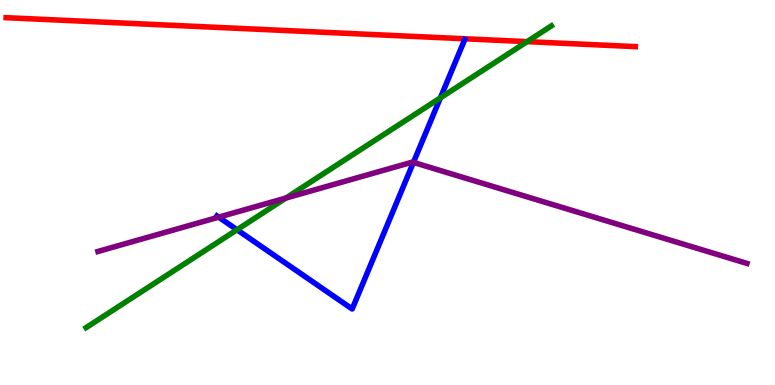[{'lines': ['blue', 'red'], 'intersections': []}, {'lines': ['green', 'red'], 'intersections': [{'x': 6.8, 'y': 8.92}]}, {'lines': ['purple', 'red'], 'intersections': []}, {'lines': ['blue', 'green'], 'intersections': [{'x': 3.06, 'y': 4.03}, {'x': 5.68, 'y': 7.46}]}, {'lines': ['blue', 'purple'], 'intersections': [{'x': 2.82, 'y': 4.36}, {'x': 5.33, 'y': 5.78}]}, {'lines': ['green', 'purple'], 'intersections': [{'x': 3.69, 'y': 4.86}]}]